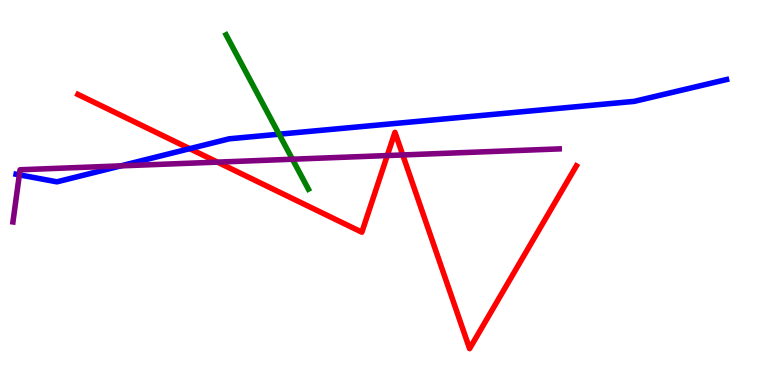[{'lines': ['blue', 'red'], 'intersections': [{'x': 2.45, 'y': 6.14}]}, {'lines': ['green', 'red'], 'intersections': []}, {'lines': ['purple', 'red'], 'intersections': [{'x': 2.81, 'y': 5.79}, {'x': 5.0, 'y': 5.96}, {'x': 5.2, 'y': 5.98}]}, {'lines': ['blue', 'green'], 'intersections': [{'x': 3.6, 'y': 6.51}]}, {'lines': ['blue', 'purple'], 'intersections': [{'x': 0.25, 'y': 5.46}, {'x': 1.56, 'y': 5.69}]}, {'lines': ['green', 'purple'], 'intersections': [{'x': 3.77, 'y': 5.86}]}]